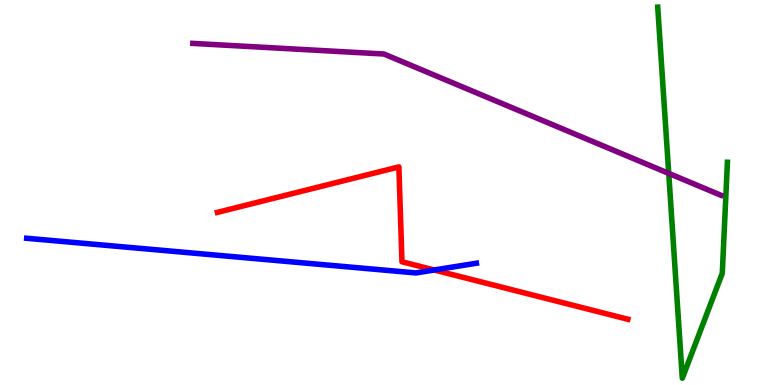[{'lines': ['blue', 'red'], 'intersections': [{'x': 5.6, 'y': 2.99}]}, {'lines': ['green', 'red'], 'intersections': []}, {'lines': ['purple', 'red'], 'intersections': []}, {'lines': ['blue', 'green'], 'intersections': []}, {'lines': ['blue', 'purple'], 'intersections': []}, {'lines': ['green', 'purple'], 'intersections': [{'x': 8.63, 'y': 5.5}]}]